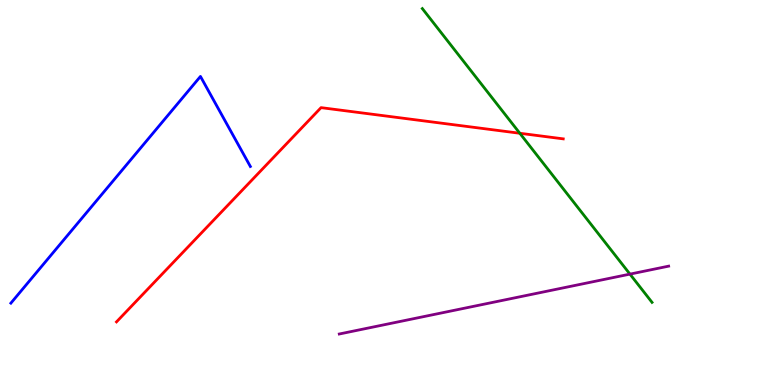[{'lines': ['blue', 'red'], 'intersections': []}, {'lines': ['green', 'red'], 'intersections': [{'x': 6.71, 'y': 6.54}]}, {'lines': ['purple', 'red'], 'intersections': []}, {'lines': ['blue', 'green'], 'intersections': []}, {'lines': ['blue', 'purple'], 'intersections': []}, {'lines': ['green', 'purple'], 'intersections': [{'x': 8.13, 'y': 2.88}]}]